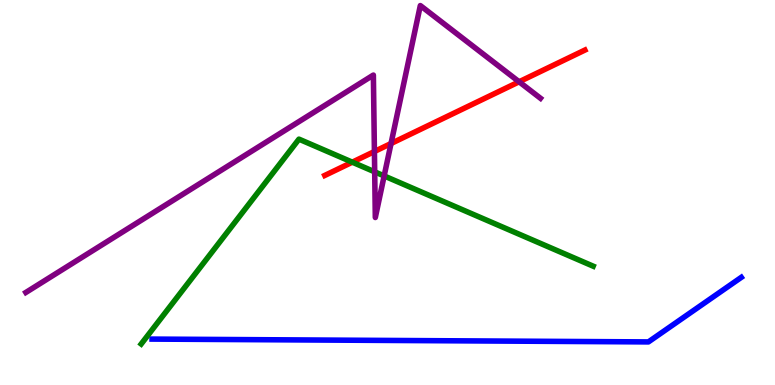[{'lines': ['blue', 'red'], 'intersections': []}, {'lines': ['green', 'red'], 'intersections': [{'x': 4.55, 'y': 5.79}]}, {'lines': ['purple', 'red'], 'intersections': [{'x': 4.83, 'y': 6.06}, {'x': 5.05, 'y': 6.27}, {'x': 6.7, 'y': 7.88}]}, {'lines': ['blue', 'green'], 'intersections': []}, {'lines': ['blue', 'purple'], 'intersections': []}, {'lines': ['green', 'purple'], 'intersections': [{'x': 4.83, 'y': 5.54}, {'x': 4.96, 'y': 5.43}]}]